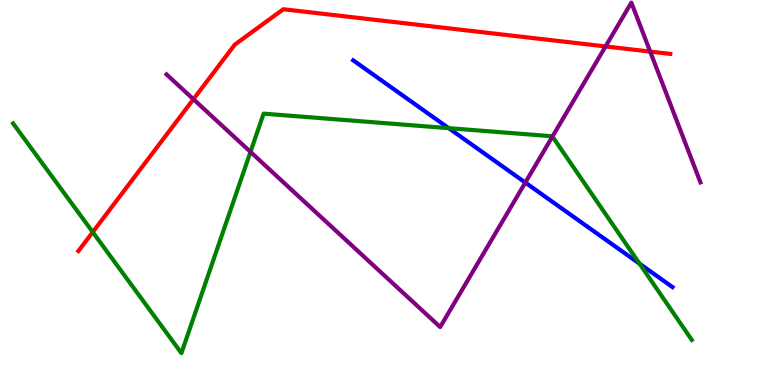[{'lines': ['blue', 'red'], 'intersections': []}, {'lines': ['green', 'red'], 'intersections': [{'x': 1.2, 'y': 3.97}]}, {'lines': ['purple', 'red'], 'intersections': [{'x': 2.5, 'y': 7.42}, {'x': 7.81, 'y': 8.79}, {'x': 8.39, 'y': 8.66}]}, {'lines': ['blue', 'green'], 'intersections': [{'x': 5.79, 'y': 6.67}, {'x': 8.25, 'y': 3.15}]}, {'lines': ['blue', 'purple'], 'intersections': [{'x': 6.78, 'y': 5.26}]}, {'lines': ['green', 'purple'], 'intersections': [{'x': 3.23, 'y': 6.05}, {'x': 7.13, 'y': 6.45}]}]